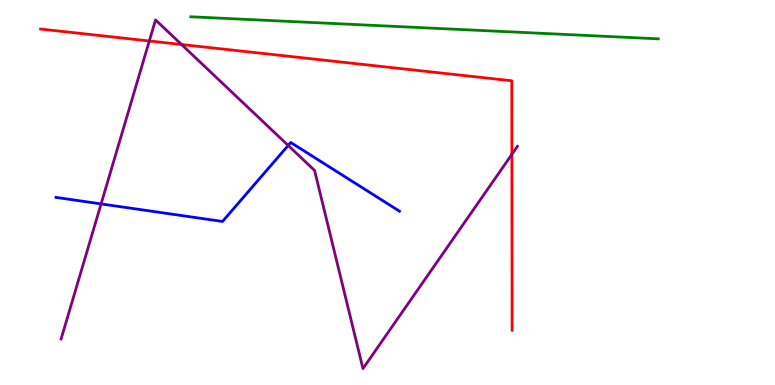[{'lines': ['blue', 'red'], 'intersections': []}, {'lines': ['green', 'red'], 'intersections': []}, {'lines': ['purple', 'red'], 'intersections': [{'x': 1.93, 'y': 8.94}, {'x': 2.34, 'y': 8.84}, {'x': 6.6, 'y': 5.99}]}, {'lines': ['blue', 'green'], 'intersections': []}, {'lines': ['blue', 'purple'], 'intersections': [{'x': 1.3, 'y': 4.7}, {'x': 3.72, 'y': 6.22}]}, {'lines': ['green', 'purple'], 'intersections': []}]